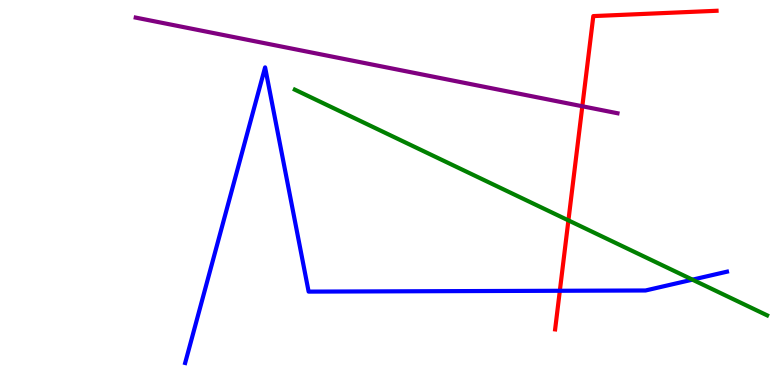[{'lines': ['blue', 'red'], 'intersections': [{'x': 7.22, 'y': 2.45}]}, {'lines': ['green', 'red'], 'intersections': [{'x': 7.33, 'y': 4.28}]}, {'lines': ['purple', 'red'], 'intersections': [{'x': 7.51, 'y': 7.24}]}, {'lines': ['blue', 'green'], 'intersections': [{'x': 8.93, 'y': 2.74}]}, {'lines': ['blue', 'purple'], 'intersections': []}, {'lines': ['green', 'purple'], 'intersections': []}]